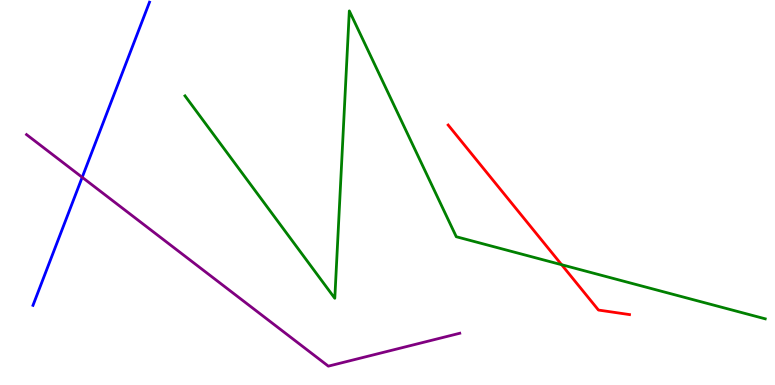[{'lines': ['blue', 'red'], 'intersections': []}, {'lines': ['green', 'red'], 'intersections': [{'x': 7.25, 'y': 3.12}]}, {'lines': ['purple', 'red'], 'intersections': []}, {'lines': ['blue', 'green'], 'intersections': []}, {'lines': ['blue', 'purple'], 'intersections': [{'x': 1.06, 'y': 5.39}]}, {'lines': ['green', 'purple'], 'intersections': []}]